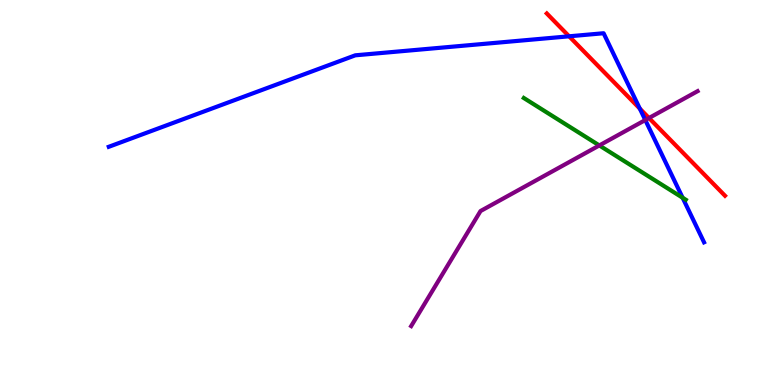[{'lines': ['blue', 'red'], 'intersections': [{'x': 7.34, 'y': 9.06}, {'x': 8.26, 'y': 7.18}]}, {'lines': ['green', 'red'], 'intersections': []}, {'lines': ['purple', 'red'], 'intersections': [{'x': 8.37, 'y': 6.93}]}, {'lines': ['blue', 'green'], 'intersections': [{'x': 8.81, 'y': 4.86}]}, {'lines': ['blue', 'purple'], 'intersections': [{'x': 8.33, 'y': 6.88}]}, {'lines': ['green', 'purple'], 'intersections': [{'x': 7.73, 'y': 6.22}]}]